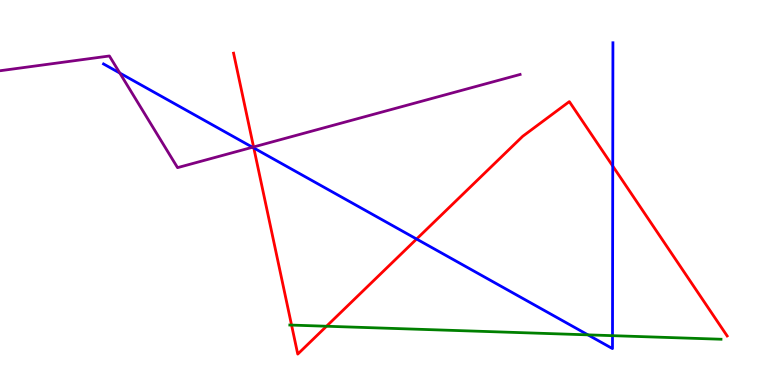[{'lines': ['blue', 'red'], 'intersections': [{'x': 3.27, 'y': 6.16}, {'x': 5.38, 'y': 3.79}, {'x': 7.91, 'y': 5.69}]}, {'lines': ['green', 'red'], 'intersections': [{'x': 3.76, 'y': 1.56}, {'x': 4.21, 'y': 1.53}]}, {'lines': ['purple', 'red'], 'intersections': [{'x': 3.27, 'y': 6.18}]}, {'lines': ['blue', 'green'], 'intersections': [{'x': 7.59, 'y': 1.3}, {'x': 7.9, 'y': 1.28}]}, {'lines': ['blue', 'purple'], 'intersections': [{'x': 1.55, 'y': 8.1}, {'x': 3.26, 'y': 6.18}]}, {'lines': ['green', 'purple'], 'intersections': []}]